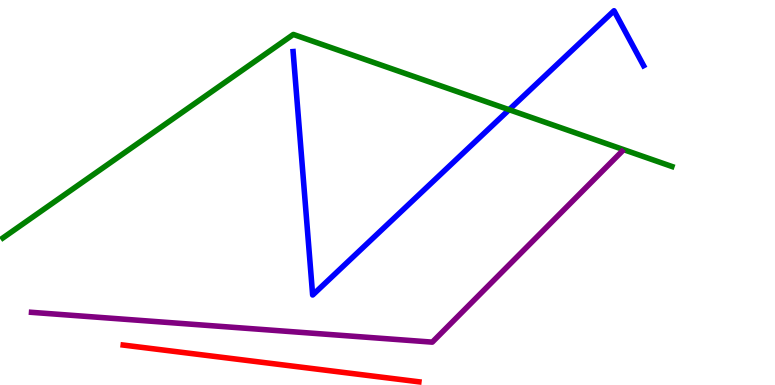[{'lines': ['blue', 'red'], 'intersections': []}, {'lines': ['green', 'red'], 'intersections': []}, {'lines': ['purple', 'red'], 'intersections': []}, {'lines': ['blue', 'green'], 'intersections': [{'x': 6.57, 'y': 7.15}]}, {'lines': ['blue', 'purple'], 'intersections': []}, {'lines': ['green', 'purple'], 'intersections': []}]